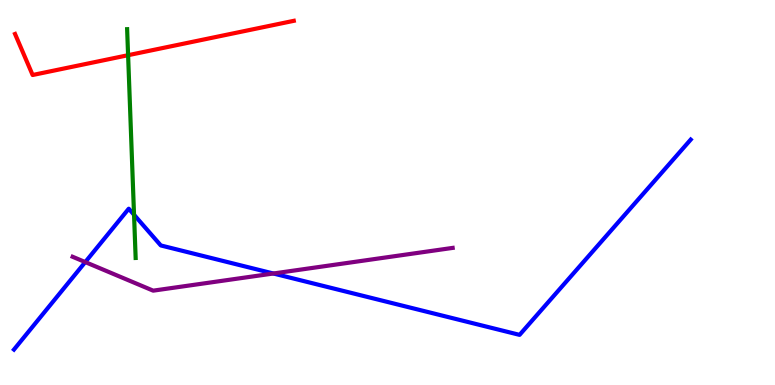[{'lines': ['blue', 'red'], 'intersections': []}, {'lines': ['green', 'red'], 'intersections': [{'x': 1.65, 'y': 8.57}]}, {'lines': ['purple', 'red'], 'intersections': []}, {'lines': ['blue', 'green'], 'intersections': [{'x': 1.73, 'y': 4.42}]}, {'lines': ['blue', 'purple'], 'intersections': [{'x': 1.1, 'y': 3.19}, {'x': 3.53, 'y': 2.9}]}, {'lines': ['green', 'purple'], 'intersections': []}]